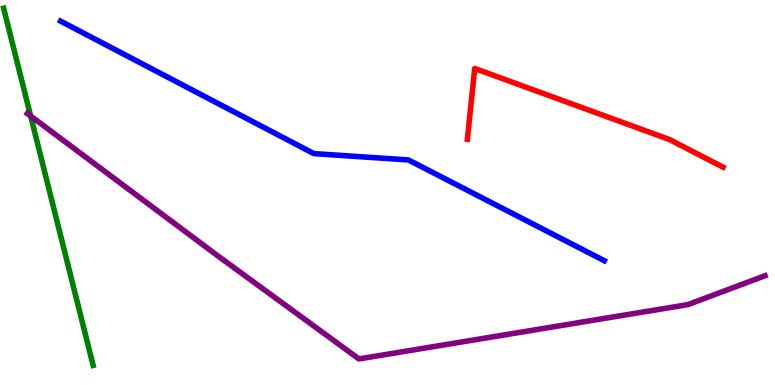[{'lines': ['blue', 'red'], 'intersections': []}, {'lines': ['green', 'red'], 'intersections': []}, {'lines': ['purple', 'red'], 'intersections': []}, {'lines': ['blue', 'green'], 'intersections': []}, {'lines': ['blue', 'purple'], 'intersections': []}, {'lines': ['green', 'purple'], 'intersections': [{'x': 0.395, 'y': 6.99}]}]